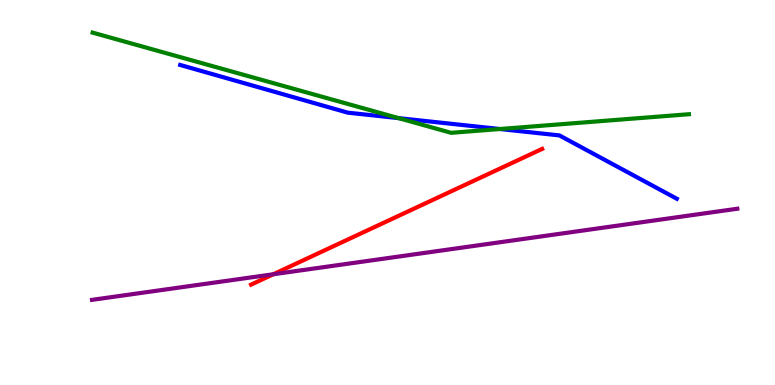[{'lines': ['blue', 'red'], 'intersections': []}, {'lines': ['green', 'red'], 'intersections': []}, {'lines': ['purple', 'red'], 'intersections': [{'x': 3.53, 'y': 2.88}]}, {'lines': ['blue', 'green'], 'intersections': [{'x': 5.14, 'y': 6.93}, {'x': 6.45, 'y': 6.65}]}, {'lines': ['blue', 'purple'], 'intersections': []}, {'lines': ['green', 'purple'], 'intersections': []}]